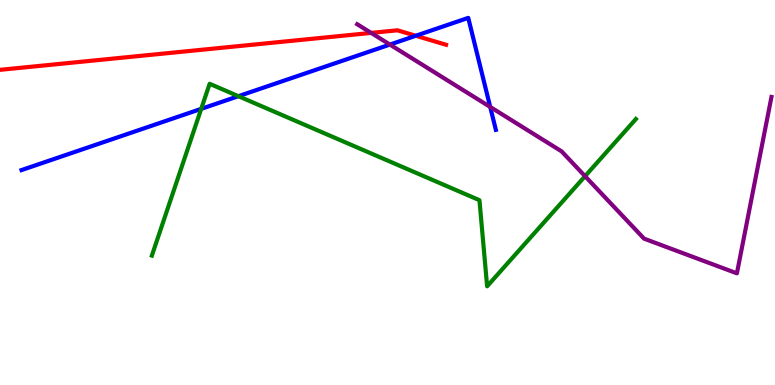[{'lines': ['blue', 'red'], 'intersections': [{'x': 5.36, 'y': 9.07}]}, {'lines': ['green', 'red'], 'intersections': []}, {'lines': ['purple', 'red'], 'intersections': [{'x': 4.79, 'y': 9.15}]}, {'lines': ['blue', 'green'], 'intersections': [{'x': 2.6, 'y': 7.17}, {'x': 3.08, 'y': 7.5}]}, {'lines': ['blue', 'purple'], 'intersections': [{'x': 5.03, 'y': 8.84}, {'x': 6.33, 'y': 7.22}]}, {'lines': ['green', 'purple'], 'intersections': [{'x': 7.55, 'y': 5.42}]}]